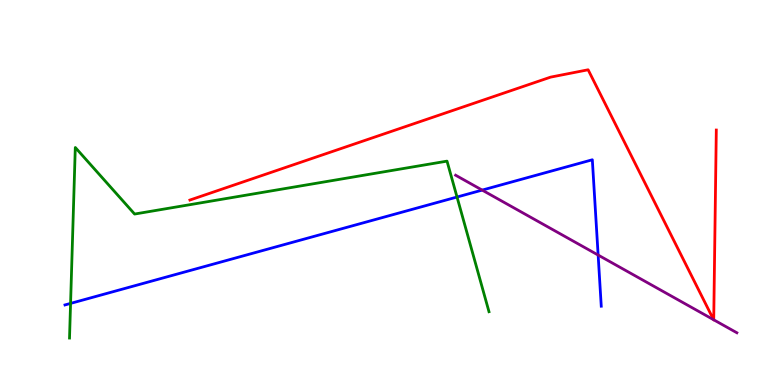[{'lines': ['blue', 'red'], 'intersections': []}, {'lines': ['green', 'red'], 'intersections': []}, {'lines': ['purple', 'red'], 'intersections': [{'x': 9.21, 'y': 1.7}, {'x': 9.21, 'y': 1.69}]}, {'lines': ['blue', 'green'], 'intersections': [{'x': 0.911, 'y': 2.12}, {'x': 5.9, 'y': 4.88}]}, {'lines': ['blue', 'purple'], 'intersections': [{'x': 6.22, 'y': 5.06}, {'x': 7.72, 'y': 3.38}]}, {'lines': ['green', 'purple'], 'intersections': []}]